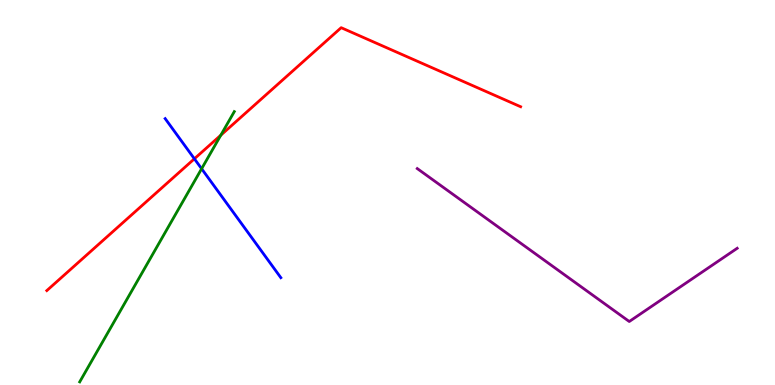[{'lines': ['blue', 'red'], 'intersections': [{'x': 2.51, 'y': 5.88}]}, {'lines': ['green', 'red'], 'intersections': [{'x': 2.85, 'y': 6.49}]}, {'lines': ['purple', 'red'], 'intersections': []}, {'lines': ['blue', 'green'], 'intersections': [{'x': 2.6, 'y': 5.62}]}, {'lines': ['blue', 'purple'], 'intersections': []}, {'lines': ['green', 'purple'], 'intersections': []}]